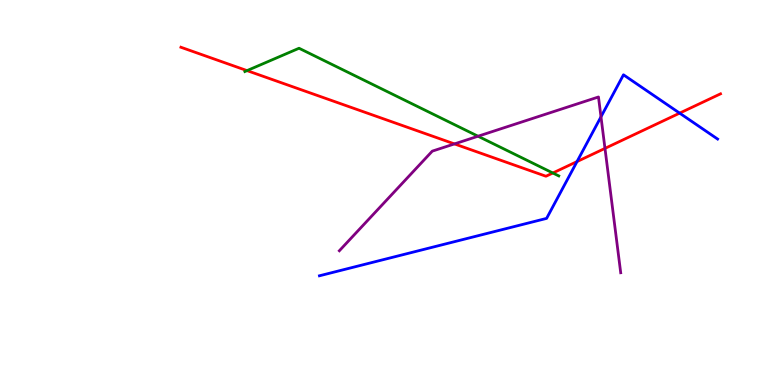[{'lines': ['blue', 'red'], 'intersections': [{'x': 7.45, 'y': 5.8}, {'x': 8.77, 'y': 7.06}]}, {'lines': ['green', 'red'], 'intersections': [{'x': 3.19, 'y': 8.17}, {'x': 7.13, 'y': 5.51}]}, {'lines': ['purple', 'red'], 'intersections': [{'x': 5.86, 'y': 6.26}, {'x': 7.81, 'y': 6.15}]}, {'lines': ['blue', 'green'], 'intersections': []}, {'lines': ['blue', 'purple'], 'intersections': [{'x': 7.75, 'y': 6.97}]}, {'lines': ['green', 'purple'], 'intersections': [{'x': 6.17, 'y': 6.46}]}]